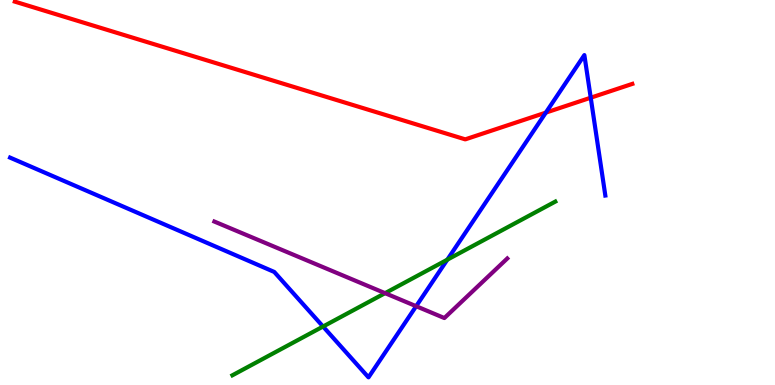[{'lines': ['blue', 'red'], 'intersections': [{'x': 7.04, 'y': 7.07}, {'x': 7.62, 'y': 7.46}]}, {'lines': ['green', 'red'], 'intersections': []}, {'lines': ['purple', 'red'], 'intersections': []}, {'lines': ['blue', 'green'], 'intersections': [{'x': 4.17, 'y': 1.52}, {'x': 5.77, 'y': 3.26}]}, {'lines': ['blue', 'purple'], 'intersections': [{'x': 5.37, 'y': 2.05}]}, {'lines': ['green', 'purple'], 'intersections': [{'x': 4.97, 'y': 2.39}]}]